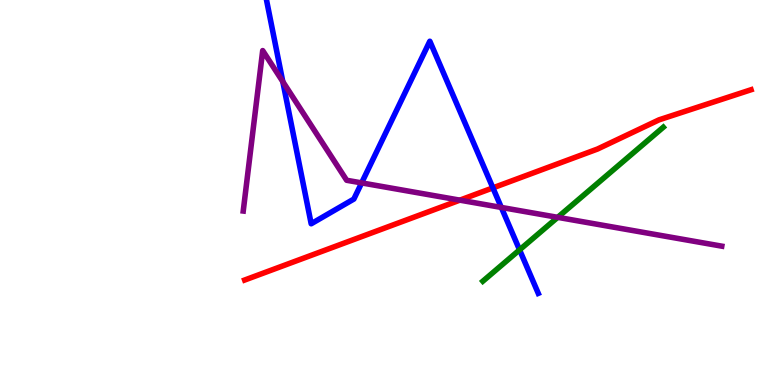[{'lines': ['blue', 'red'], 'intersections': [{'x': 6.36, 'y': 5.12}]}, {'lines': ['green', 'red'], 'intersections': []}, {'lines': ['purple', 'red'], 'intersections': [{'x': 5.93, 'y': 4.8}]}, {'lines': ['blue', 'green'], 'intersections': [{'x': 6.7, 'y': 3.51}]}, {'lines': ['blue', 'purple'], 'intersections': [{'x': 3.65, 'y': 7.88}, {'x': 4.67, 'y': 5.25}, {'x': 6.47, 'y': 4.61}]}, {'lines': ['green', 'purple'], 'intersections': [{'x': 7.2, 'y': 4.35}]}]